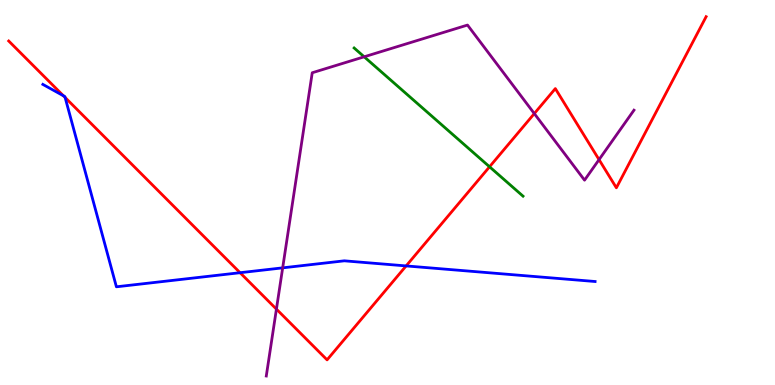[{'lines': ['blue', 'red'], 'intersections': [{'x': 0.818, 'y': 7.51}, {'x': 0.84, 'y': 7.47}, {'x': 3.1, 'y': 2.92}, {'x': 5.24, 'y': 3.09}]}, {'lines': ['green', 'red'], 'intersections': [{'x': 6.32, 'y': 5.67}]}, {'lines': ['purple', 'red'], 'intersections': [{'x': 3.57, 'y': 1.97}, {'x': 6.89, 'y': 7.05}, {'x': 7.73, 'y': 5.85}]}, {'lines': ['blue', 'green'], 'intersections': []}, {'lines': ['blue', 'purple'], 'intersections': [{'x': 3.65, 'y': 3.04}]}, {'lines': ['green', 'purple'], 'intersections': [{'x': 4.7, 'y': 8.52}]}]